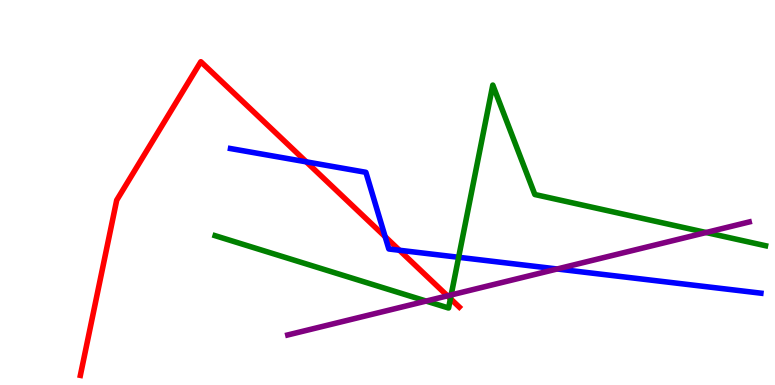[{'lines': ['blue', 'red'], 'intersections': [{'x': 3.95, 'y': 5.8}, {'x': 4.97, 'y': 3.85}, {'x': 5.15, 'y': 3.5}]}, {'lines': ['green', 'red'], 'intersections': [{'x': 5.81, 'y': 2.24}]}, {'lines': ['purple', 'red'], 'intersections': [{'x': 5.77, 'y': 2.32}]}, {'lines': ['blue', 'green'], 'intersections': [{'x': 5.92, 'y': 3.32}]}, {'lines': ['blue', 'purple'], 'intersections': [{'x': 7.19, 'y': 3.01}]}, {'lines': ['green', 'purple'], 'intersections': [{'x': 5.5, 'y': 2.18}, {'x': 5.82, 'y': 2.34}, {'x': 9.11, 'y': 3.96}]}]